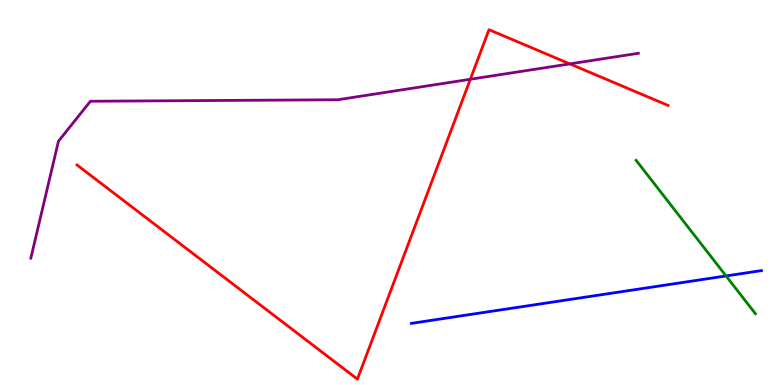[{'lines': ['blue', 'red'], 'intersections': []}, {'lines': ['green', 'red'], 'intersections': []}, {'lines': ['purple', 'red'], 'intersections': [{'x': 6.07, 'y': 7.94}, {'x': 7.35, 'y': 8.34}]}, {'lines': ['blue', 'green'], 'intersections': [{'x': 9.37, 'y': 2.83}]}, {'lines': ['blue', 'purple'], 'intersections': []}, {'lines': ['green', 'purple'], 'intersections': []}]